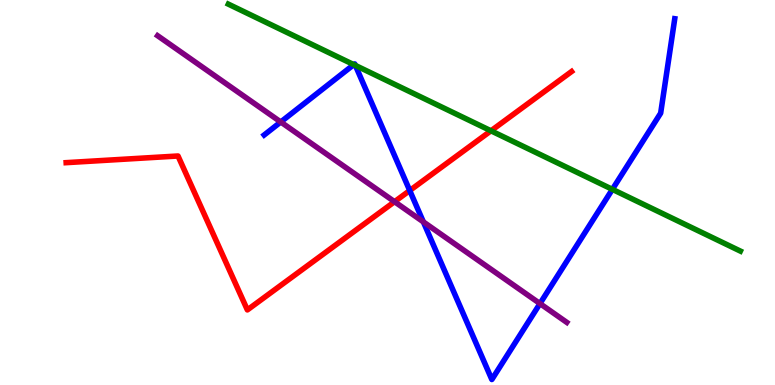[{'lines': ['blue', 'red'], 'intersections': [{'x': 5.29, 'y': 5.05}]}, {'lines': ['green', 'red'], 'intersections': [{'x': 6.34, 'y': 6.6}]}, {'lines': ['purple', 'red'], 'intersections': [{'x': 5.09, 'y': 4.76}]}, {'lines': ['blue', 'green'], 'intersections': [{'x': 4.56, 'y': 8.32}, {'x': 4.59, 'y': 8.3}, {'x': 7.9, 'y': 5.08}]}, {'lines': ['blue', 'purple'], 'intersections': [{'x': 3.62, 'y': 6.83}, {'x': 5.46, 'y': 4.24}, {'x': 6.97, 'y': 2.11}]}, {'lines': ['green', 'purple'], 'intersections': []}]